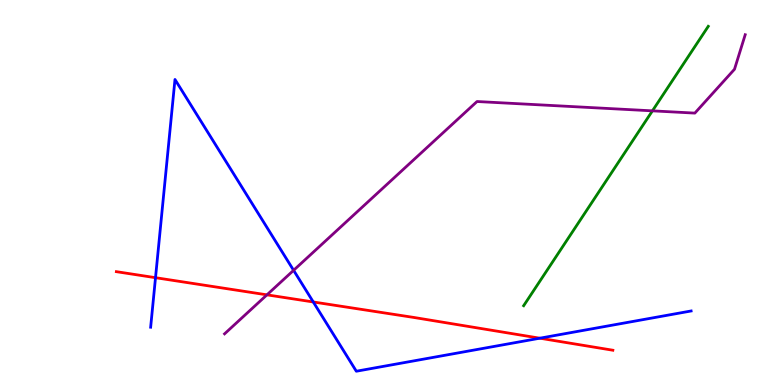[{'lines': ['blue', 'red'], 'intersections': [{'x': 2.01, 'y': 2.79}, {'x': 4.04, 'y': 2.16}, {'x': 6.97, 'y': 1.22}]}, {'lines': ['green', 'red'], 'intersections': []}, {'lines': ['purple', 'red'], 'intersections': [{'x': 3.44, 'y': 2.34}]}, {'lines': ['blue', 'green'], 'intersections': []}, {'lines': ['blue', 'purple'], 'intersections': [{'x': 3.79, 'y': 2.98}]}, {'lines': ['green', 'purple'], 'intersections': [{'x': 8.42, 'y': 7.12}]}]